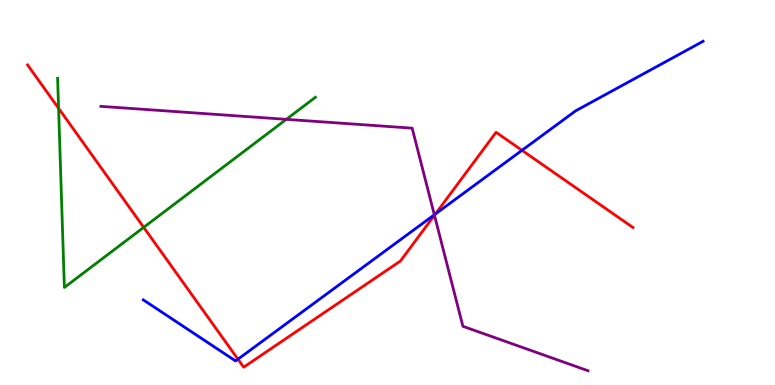[{'lines': ['blue', 'red'], 'intersections': [{'x': 3.07, 'y': 0.67}, {'x': 5.62, 'y': 4.44}, {'x': 6.74, 'y': 6.1}]}, {'lines': ['green', 'red'], 'intersections': [{'x': 0.756, 'y': 7.19}, {'x': 1.85, 'y': 4.09}]}, {'lines': ['purple', 'red'], 'intersections': [{'x': 5.61, 'y': 4.41}]}, {'lines': ['blue', 'green'], 'intersections': []}, {'lines': ['blue', 'purple'], 'intersections': [{'x': 5.6, 'y': 4.42}]}, {'lines': ['green', 'purple'], 'intersections': [{'x': 3.69, 'y': 6.9}]}]